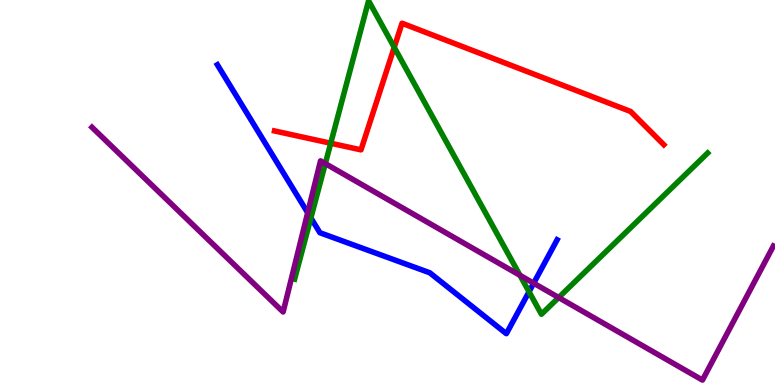[{'lines': ['blue', 'red'], 'intersections': []}, {'lines': ['green', 'red'], 'intersections': [{'x': 4.27, 'y': 6.28}, {'x': 5.09, 'y': 8.77}]}, {'lines': ['purple', 'red'], 'intersections': []}, {'lines': ['blue', 'green'], 'intersections': [{'x': 4.01, 'y': 4.34}, {'x': 6.83, 'y': 2.42}]}, {'lines': ['blue', 'purple'], 'intersections': [{'x': 3.97, 'y': 4.47}, {'x': 6.89, 'y': 2.64}]}, {'lines': ['green', 'purple'], 'intersections': [{'x': 4.2, 'y': 5.75}, {'x': 6.71, 'y': 2.85}, {'x': 7.21, 'y': 2.27}]}]